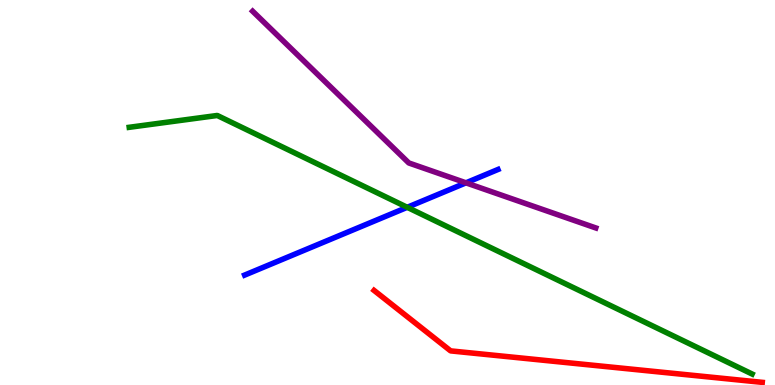[{'lines': ['blue', 'red'], 'intersections': []}, {'lines': ['green', 'red'], 'intersections': []}, {'lines': ['purple', 'red'], 'intersections': []}, {'lines': ['blue', 'green'], 'intersections': [{'x': 5.25, 'y': 4.62}]}, {'lines': ['blue', 'purple'], 'intersections': [{'x': 6.01, 'y': 5.25}]}, {'lines': ['green', 'purple'], 'intersections': []}]